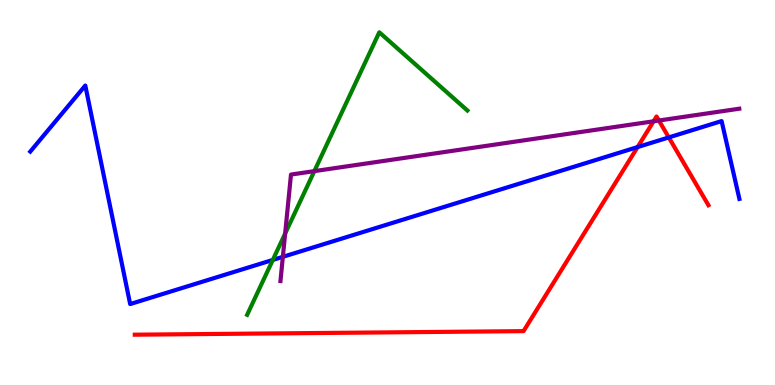[{'lines': ['blue', 'red'], 'intersections': [{'x': 8.23, 'y': 6.18}, {'x': 8.63, 'y': 6.43}]}, {'lines': ['green', 'red'], 'intersections': []}, {'lines': ['purple', 'red'], 'intersections': [{'x': 8.43, 'y': 6.85}, {'x': 8.5, 'y': 6.87}]}, {'lines': ['blue', 'green'], 'intersections': [{'x': 3.52, 'y': 3.25}]}, {'lines': ['blue', 'purple'], 'intersections': [{'x': 3.65, 'y': 3.33}]}, {'lines': ['green', 'purple'], 'intersections': [{'x': 3.68, 'y': 3.93}, {'x': 4.06, 'y': 5.56}]}]